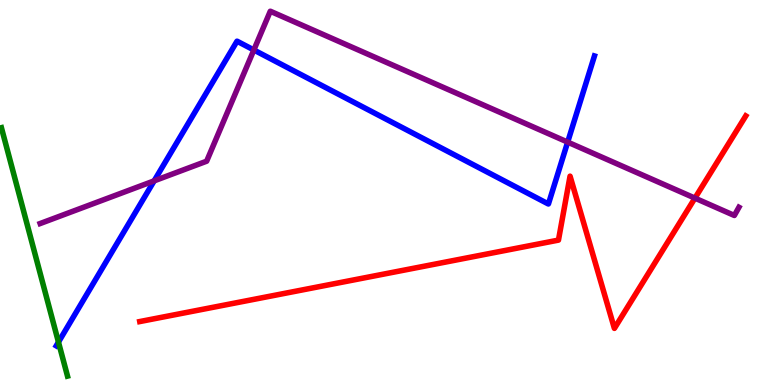[{'lines': ['blue', 'red'], 'intersections': []}, {'lines': ['green', 'red'], 'intersections': []}, {'lines': ['purple', 'red'], 'intersections': [{'x': 8.97, 'y': 4.85}]}, {'lines': ['blue', 'green'], 'intersections': [{'x': 0.754, 'y': 1.11}]}, {'lines': ['blue', 'purple'], 'intersections': [{'x': 1.99, 'y': 5.3}, {'x': 3.28, 'y': 8.7}, {'x': 7.32, 'y': 6.31}]}, {'lines': ['green', 'purple'], 'intersections': []}]